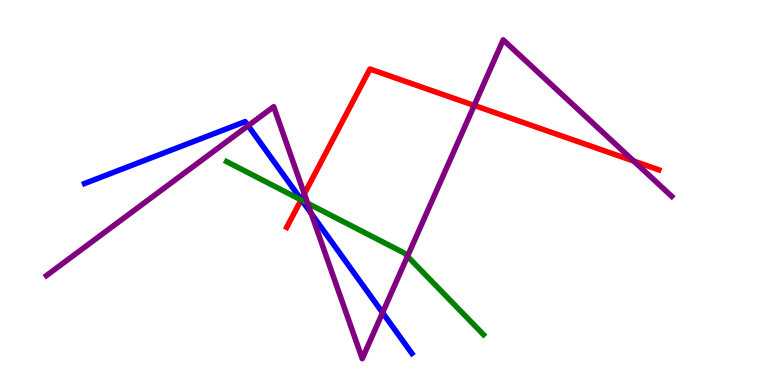[{'lines': ['blue', 'red'], 'intersections': [{'x': 3.89, 'y': 4.81}]}, {'lines': ['green', 'red'], 'intersections': [{'x': 3.89, 'y': 4.81}]}, {'lines': ['purple', 'red'], 'intersections': [{'x': 3.93, 'y': 4.96}, {'x': 6.12, 'y': 7.26}, {'x': 8.18, 'y': 5.82}]}, {'lines': ['blue', 'green'], 'intersections': [{'x': 3.89, 'y': 4.8}]}, {'lines': ['blue', 'purple'], 'intersections': [{'x': 3.2, 'y': 6.73}, {'x': 4.02, 'y': 4.46}, {'x': 4.94, 'y': 1.88}]}, {'lines': ['green', 'purple'], 'intersections': [{'x': 3.97, 'y': 4.72}, {'x': 5.26, 'y': 3.34}]}]